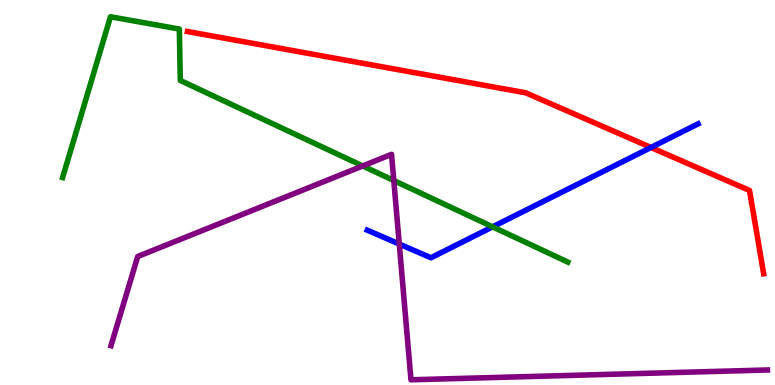[{'lines': ['blue', 'red'], 'intersections': [{'x': 8.4, 'y': 6.17}]}, {'lines': ['green', 'red'], 'intersections': []}, {'lines': ['purple', 'red'], 'intersections': []}, {'lines': ['blue', 'green'], 'intersections': [{'x': 6.36, 'y': 4.11}]}, {'lines': ['blue', 'purple'], 'intersections': [{'x': 5.15, 'y': 3.66}]}, {'lines': ['green', 'purple'], 'intersections': [{'x': 4.68, 'y': 5.69}, {'x': 5.08, 'y': 5.31}]}]